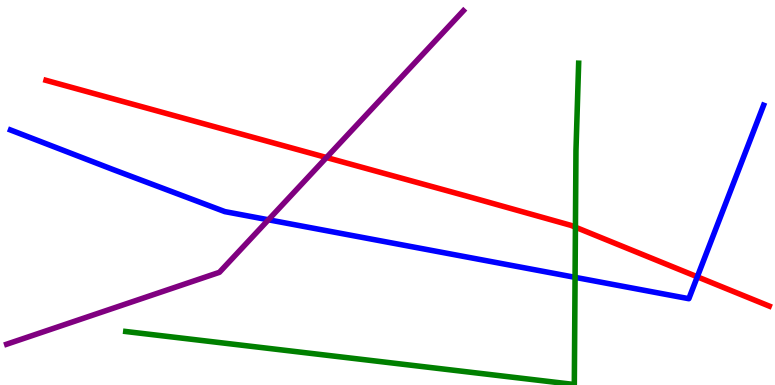[{'lines': ['blue', 'red'], 'intersections': [{'x': 9.0, 'y': 2.81}]}, {'lines': ['green', 'red'], 'intersections': [{'x': 7.42, 'y': 4.1}]}, {'lines': ['purple', 'red'], 'intersections': [{'x': 4.21, 'y': 5.91}]}, {'lines': ['blue', 'green'], 'intersections': [{'x': 7.42, 'y': 2.8}]}, {'lines': ['blue', 'purple'], 'intersections': [{'x': 3.46, 'y': 4.29}]}, {'lines': ['green', 'purple'], 'intersections': []}]